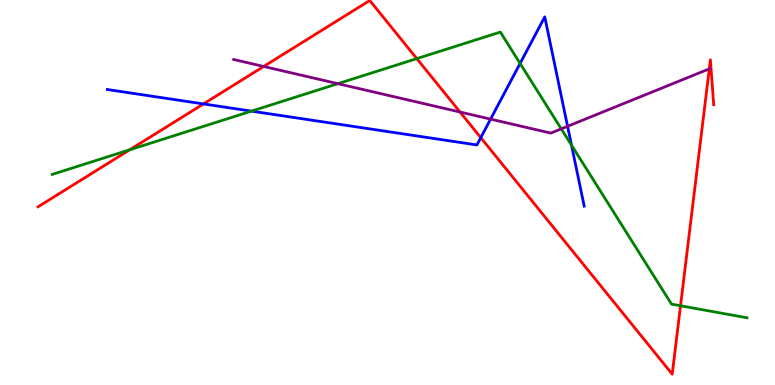[{'lines': ['blue', 'red'], 'intersections': [{'x': 2.63, 'y': 7.3}, {'x': 6.2, 'y': 6.42}]}, {'lines': ['green', 'red'], 'intersections': [{'x': 1.67, 'y': 6.11}, {'x': 5.38, 'y': 8.48}, {'x': 8.78, 'y': 2.06}]}, {'lines': ['purple', 'red'], 'intersections': [{'x': 3.4, 'y': 8.27}, {'x': 5.94, 'y': 7.09}, {'x': 9.15, 'y': 8.21}]}, {'lines': ['blue', 'green'], 'intersections': [{'x': 3.24, 'y': 7.11}, {'x': 6.71, 'y': 8.35}, {'x': 7.37, 'y': 6.23}]}, {'lines': ['blue', 'purple'], 'intersections': [{'x': 6.33, 'y': 6.91}, {'x': 7.32, 'y': 6.72}]}, {'lines': ['green', 'purple'], 'intersections': [{'x': 4.36, 'y': 7.83}, {'x': 7.24, 'y': 6.65}]}]